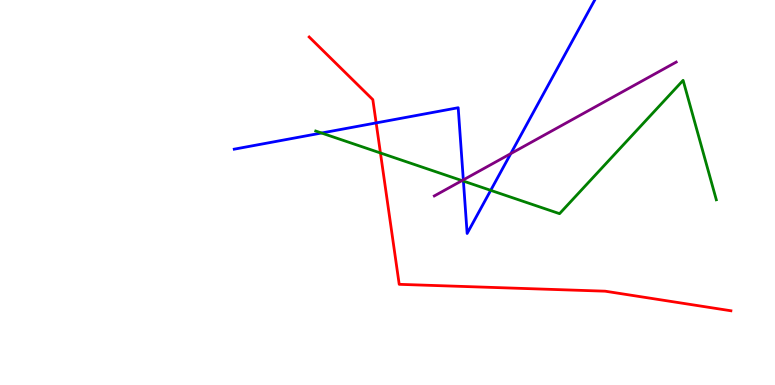[{'lines': ['blue', 'red'], 'intersections': [{'x': 4.85, 'y': 6.81}]}, {'lines': ['green', 'red'], 'intersections': [{'x': 4.91, 'y': 6.03}]}, {'lines': ['purple', 'red'], 'intersections': []}, {'lines': ['blue', 'green'], 'intersections': [{'x': 4.15, 'y': 6.55}, {'x': 5.98, 'y': 5.3}, {'x': 6.33, 'y': 5.06}]}, {'lines': ['blue', 'purple'], 'intersections': [{'x': 5.98, 'y': 5.33}, {'x': 6.59, 'y': 6.01}]}, {'lines': ['green', 'purple'], 'intersections': [{'x': 5.96, 'y': 5.31}]}]